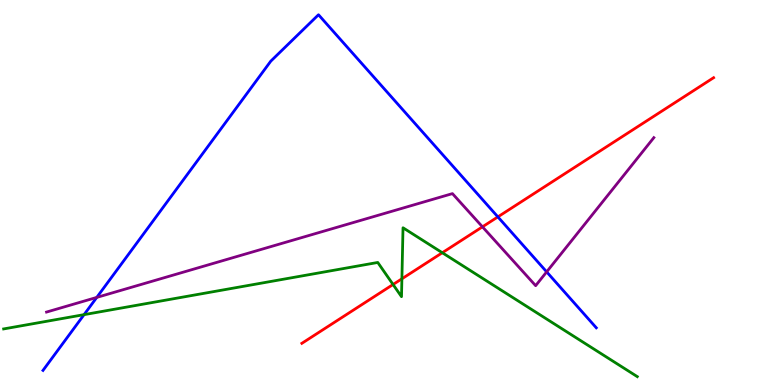[{'lines': ['blue', 'red'], 'intersections': [{'x': 6.42, 'y': 4.37}]}, {'lines': ['green', 'red'], 'intersections': [{'x': 5.07, 'y': 2.61}, {'x': 5.19, 'y': 2.76}, {'x': 5.71, 'y': 3.44}]}, {'lines': ['purple', 'red'], 'intersections': [{'x': 6.23, 'y': 4.11}]}, {'lines': ['blue', 'green'], 'intersections': [{'x': 1.08, 'y': 1.83}]}, {'lines': ['blue', 'purple'], 'intersections': [{'x': 1.25, 'y': 2.28}, {'x': 7.05, 'y': 2.94}]}, {'lines': ['green', 'purple'], 'intersections': []}]